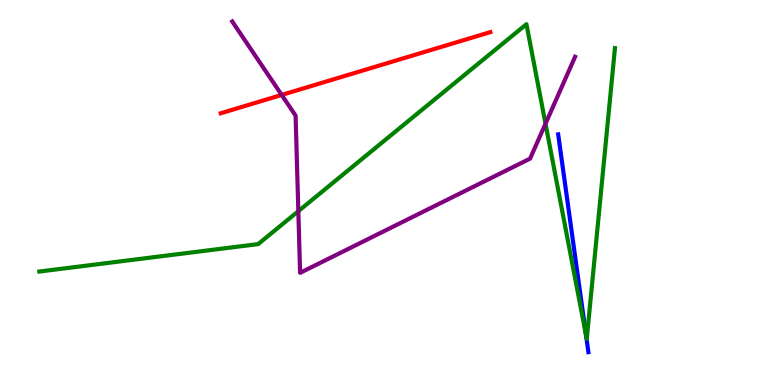[{'lines': ['blue', 'red'], 'intersections': []}, {'lines': ['green', 'red'], 'intersections': []}, {'lines': ['purple', 'red'], 'intersections': [{'x': 3.63, 'y': 7.53}]}, {'lines': ['blue', 'green'], 'intersections': [{'x': 7.56, 'y': 1.28}]}, {'lines': ['blue', 'purple'], 'intersections': []}, {'lines': ['green', 'purple'], 'intersections': [{'x': 3.85, 'y': 4.52}, {'x': 7.04, 'y': 6.79}]}]